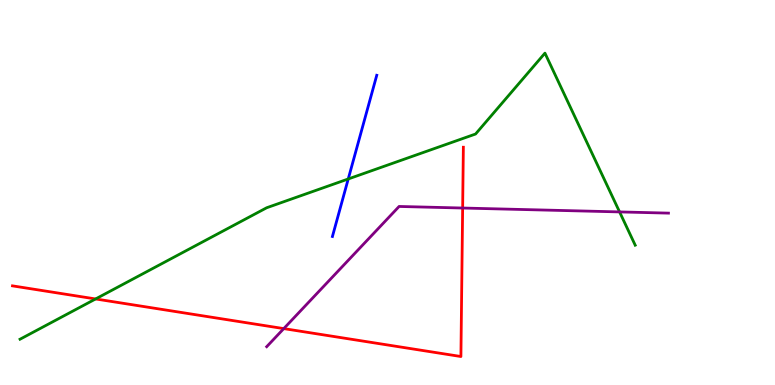[{'lines': ['blue', 'red'], 'intersections': []}, {'lines': ['green', 'red'], 'intersections': [{'x': 1.23, 'y': 2.23}]}, {'lines': ['purple', 'red'], 'intersections': [{'x': 3.66, 'y': 1.46}, {'x': 5.97, 'y': 4.6}]}, {'lines': ['blue', 'green'], 'intersections': [{'x': 4.49, 'y': 5.35}]}, {'lines': ['blue', 'purple'], 'intersections': []}, {'lines': ['green', 'purple'], 'intersections': [{'x': 7.99, 'y': 4.5}]}]